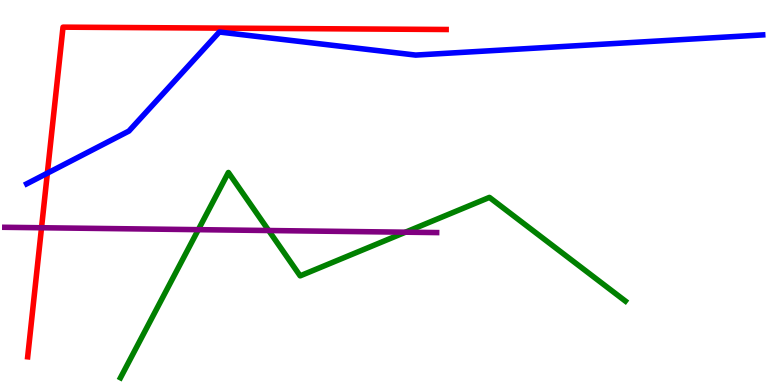[{'lines': ['blue', 'red'], 'intersections': [{'x': 0.611, 'y': 5.5}]}, {'lines': ['green', 'red'], 'intersections': []}, {'lines': ['purple', 'red'], 'intersections': [{'x': 0.536, 'y': 4.08}]}, {'lines': ['blue', 'green'], 'intersections': []}, {'lines': ['blue', 'purple'], 'intersections': []}, {'lines': ['green', 'purple'], 'intersections': [{'x': 2.56, 'y': 4.03}, {'x': 3.47, 'y': 4.01}, {'x': 5.23, 'y': 3.97}]}]